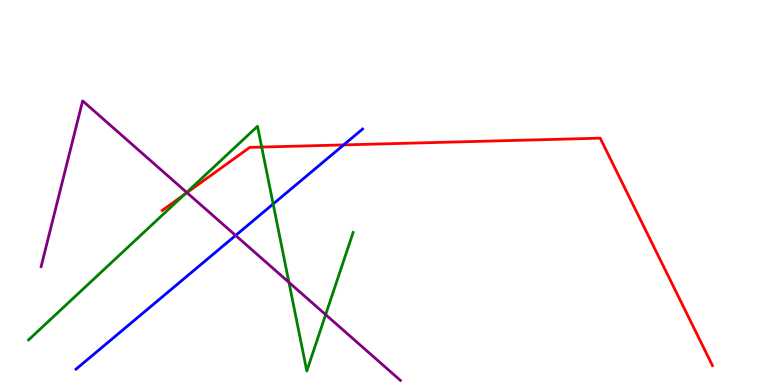[{'lines': ['blue', 'red'], 'intersections': [{'x': 4.43, 'y': 6.24}]}, {'lines': ['green', 'red'], 'intersections': [{'x': 2.38, 'y': 4.95}, {'x': 3.38, 'y': 6.18}]}, {'lines': ['purple', 'red'], 'intersections': [{'x': 2.41, 'y': 5.0}]}, {'lines': ['blue', 'green'], 'intersections': [{'x': 3.52, 'y': 4.7}]}, {'lines': ['blue', 'purple'], 'intersections': [{'x': 3.04, 'y': 3.88}]}, {'lines': ['green', 'purple'], 'intersections': [{'x': 2.41, 'y': 5.0}, {'x': 3.73, 'y': 2.67}, {'x': 4.2, 'y': 1.83}]}]